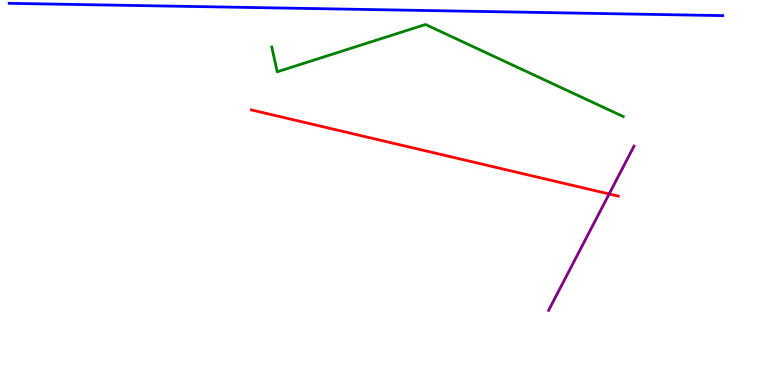[{'lines': ['blue', 'red'], 'intersections': []}, {'lines': ['green', 'red'], 'intersections': []}, {'lines': ['purple', 'red'], 'intersections': [{'x': 7.86, 'y': 4.96}]}, {'lines': ['blue', 'green'], 'intersections': []}, {'lines': ['blue', 'purple'], 'intersections': []}, {'lines': ['green', 'purple'], 'intersections': []}]